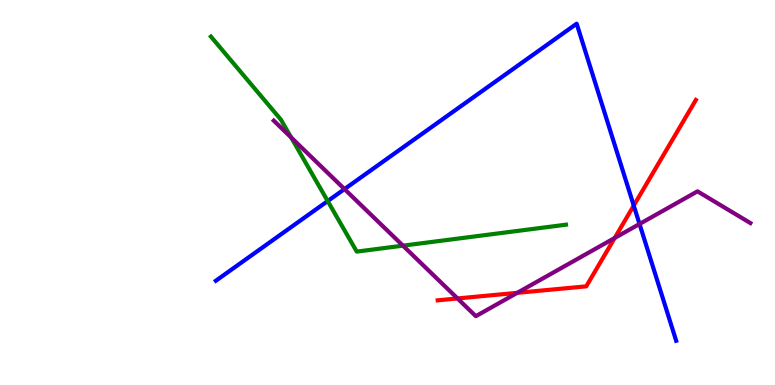[{'lines': ['blue', 'red'], 'intersections': [{'x': 8.18, 'y': 4.66}]}, {'lines': ['green', 'red'], 'intersections': []}, {'lines': ['purple', 'red'], 'intersections': [{'x': 5.9, 'y': 2.25}, {'x': 6.67, 'y': 2.39}, {'x': 7.93, 'y': 3.82}]}, {'lines': ['blue', 'green'], 'intersections': [{'x': 4.23, 'y': 4.78}]}, {'lines': ['blue', 'purple'], 'intersections': [{'x': 4.45, 'y': 5.09}, {'x': 8.25, 'y': 4.18}]}, {'lines': ['green', 'purple'], 'intersections': [{'x': 3.76, 'y': 6.43}, {'x': 5.2, 'y': 3.62}]}]